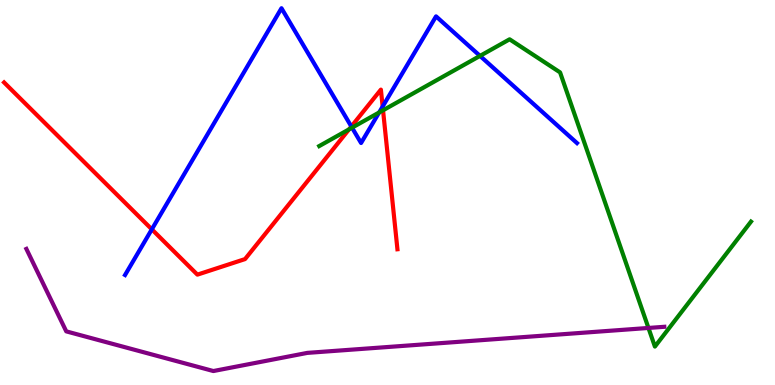[{'lines': ['blue', 'red'], 'intersections': [{'x': 1.96, 'y': 4.04}, {'x': 4.53, 'y': 6.71}, {'x': 4.94, 'y': 7.23}]}, {'lines': ['green', 'red'], 'intersections': [{'x': 4.5, 'y': 6.64}, {'x': 4.94, 'y': 7.14}]}, {'lines': ['purple', 'red'], 'intersections': []}, {'lines': ['blue', 'green'], 'intersections': [{'x': 4.54, 'y': 6.68}, {'x': 4.89, 'y': 7.08}, {'x': 6.19, 'y': 8.55}]}, {'lines': ['blue', 'purple'], 'intersections': []}, {'lines': ['green', 'purple'], 'intersections': [{'x': 8.37, 'y': 1.48}]}]